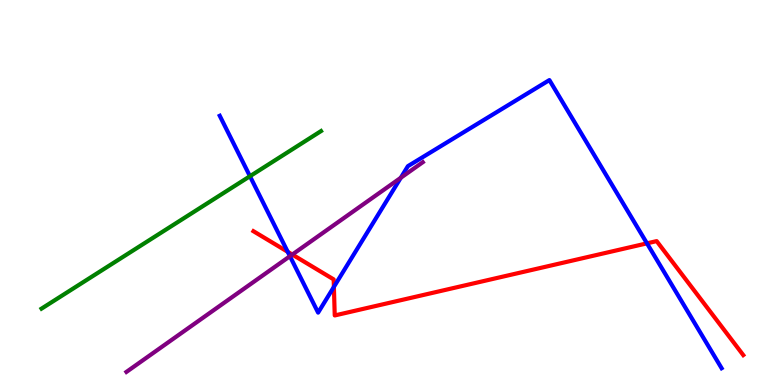[{'lines': ['blue', 'red'], 'intersections': [{'x': 3.71, 'y': 3.46}, {'x': 4.31, 'y': 2.55}, {'x': 8.35, 'y': 3.68}]}, {'lines': ['green', 'red'], 'intersections': []}, {'lines': ['purple', 'red'], 'intersections': [{'x': 3.77, 'y': 3.39}]}, {'lines': ['blue', 'green'], 'intersections': [{'x': 3.23, 'y': 5.42}]}, {'lines': ['blue', 'purple'], 'intersections': [{'x': 3.74, 'y': 3.34}, {'x': 5.17, 'y': 5.38}]}, {'lines': ['green', 'purple'], 'intersections': []}]